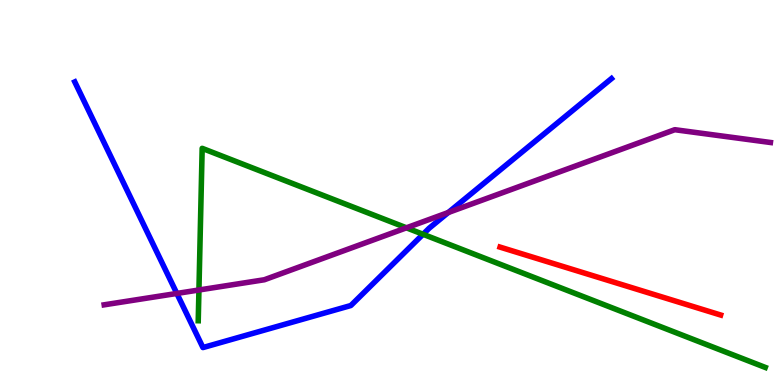[{'lines': ['blue', 'red'], 'intersections': []}, {'lines': ['green', 'red'], 'intersections': []}, {'lines': ['purple', 'red'], 'intersections': []}, {'lines': ['blue', 'green'], 'intersections': [{'x': 5.46, 'y': 3.92}]}, {'lines': ['blue', 'purple'], 'intersections': [{'x': 2.28, 'y': 2.38}, {'x': 5.78, 'y': 4.48}]}, {'lines': ['green', 'purple'], 'intersections': [{'x': 2.57, 'y': 2.47}, {'x': 5.24, 'y': 4.08}]}]